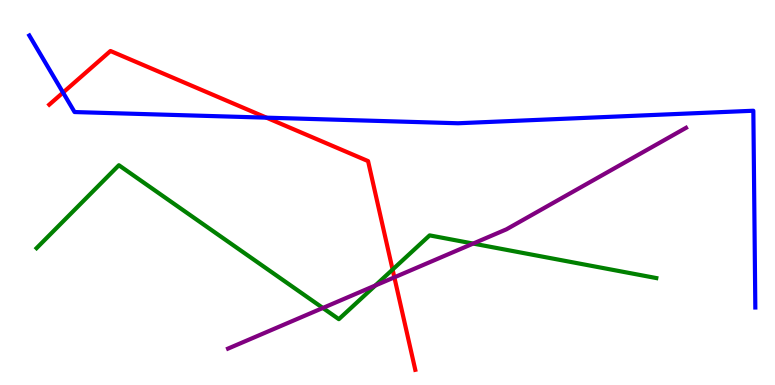[{'lines': ['blue', 'red'], 'intersections': [{'x': 0.813, 'y': 7.6}, {'x': 3.44, 'y': 6.94}]}, {'lines': ['green', 'red'], 'intersections': [{'x': 5.07, 'y': 3.0}]}, {'lines': ['purple', 'red'], 'intersections': [{'x': 5.09, 'y': 2.8}]}, {'lines': ['blue', 'green'], 'intersections': []}, {'lines': ['blue', 'purple'], 'intersections': []}, {'lines': ['green', 'purple'], 'intersections': [{'x': 4.17, 'y': 2.0}, {'x': 4.84, 'y': 2.58}, {'x': 6.11, 'y': 3.67}]}]